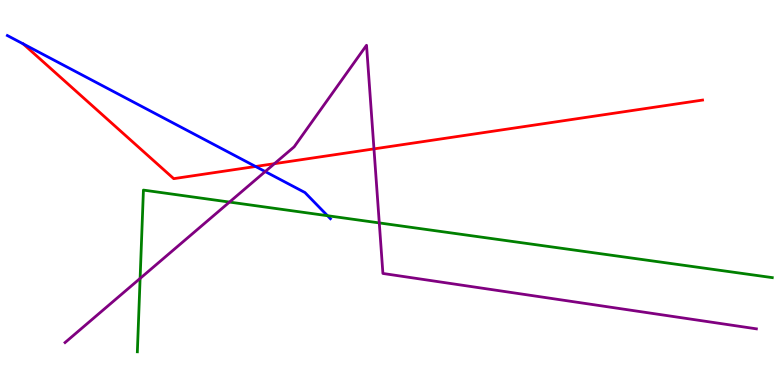[{'lines': ['blue', 'red'], 'intersections': [{'x': 3.3, 'y': 5.68}]}, {'lines': ['green', 'red'], 'intersections': []}, {'lines': ['purple', 'red'], 'intersections': [{'x': 3.54, 'y': 5.75}, {'x': 4.83, 'y': 6.13}]}, {'lines': ['blue', 'green'], 'intersections': [{'x': 4.23, 'y': 4.4}]}, {'lines': ['blue', 'purple'], 'intersections': [{'x': 3.42, 'y': 5.54}]}, {'lines': ['green', 'purple'], 'intersections': [{'x': 1.81, 'y': 2.77}, {'x': 2.96, 'y': 4.75}, {'x': 4.89, 'y': 4.21}]}]